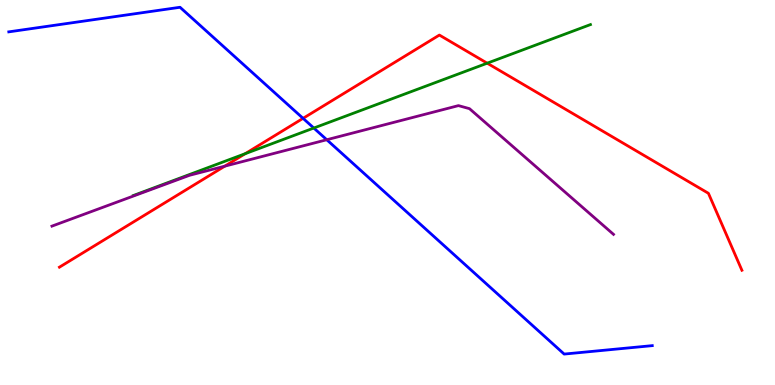[{'lines': ['blue', 'red'], 'intersections': [{'x': 3.91, 'y': 6.93}]}, {'lines': ['green', 'red'], 'intersections': [{'x': 3.16, 'y': 6.01}, {'x': 6.29, 'y': 8.36}]}, {'lines': ['purple', 'red'], 'intersections': [{'x': 2.9, 'y': 5.68}]}, {'lines': ['blue', 'green'], 'intersections': [{'x': 4.05, 'y': 6.67}]}, {'lines': ['blue', 'purple'], 'intersections': [{'x': 4.22, 'y': 6.37}]}, {'lines': ['green', 'purple'], 'intersections': []}]